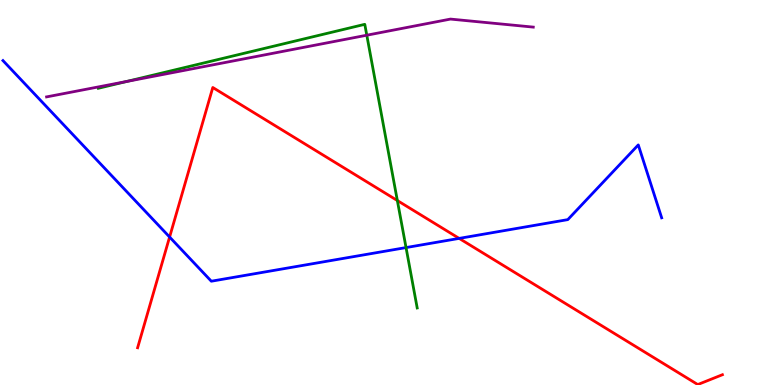[{'lines': ['blue', 'red'], 'intersections': [{'x': 2.19, 'y': 3.84}, {'x': 5.92, 'y': 3.81}]}, {'lines': ['green', 'red'], 'intersections': [{'x': 5.13, 'y': 4.79}]}, {'lines': ['purple', 'red'], 'intersections': []}, {'lines': ['blue', 'green'], 'intersections': [{'x': 5.24, 'y': 3.57}]}, {'lines': ['blue', 'purple'], 'intersections': []}, {'lines': ['green', 'purple'], 'intersections': [{'x': 1.64, 'y': 7.88}, {'x': 4.73, 'y': 9.09}]}]